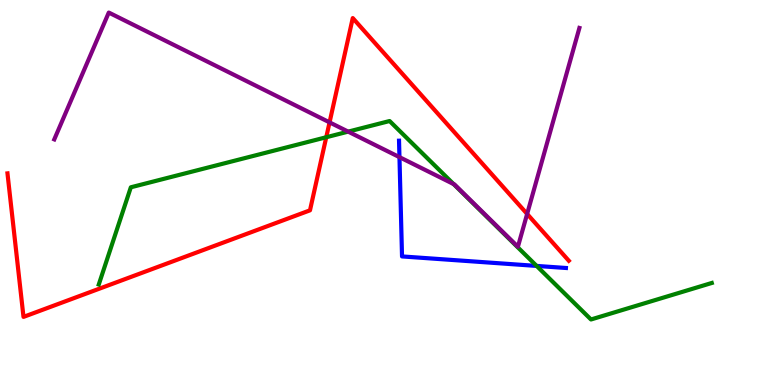[{'lines': ['blue', 'red'], 'intersections': []}, {'lines': ['green', 'red'], 'intersections': [{'x': 4.21, 'y': 6.44}]}, {'lines': ['purple', 'red'], 'intersections': [{'x': 4.25, 'y': 6.82}, {'x': 6.8, 'y': 4.44}]}, {'lines': ['blue', 'green'], 'intersections': [{'x': 6.92, 'y': 3.09}]}, {'lines': ['blue', 'purple'], 'intersections': [{'x': 5.15, 'y': 5.92}]}, {'lines': ['green', 'purple'], 'intersections': [{'x': 4.49, 'y': 6.58}, {'x': 5.85, 'y': 5.22}]}]